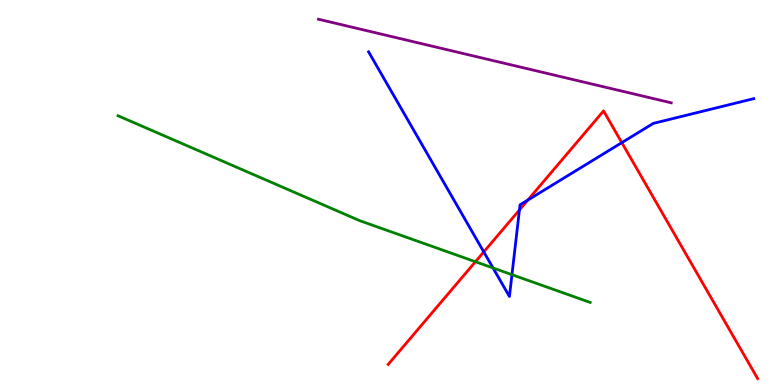[{'lines': ['blue', 'red'], 'intersections': [{'x': 6.24, 'y': 3.46}, {'x': 6.7, 'y': 4.55}, {'x': 6.81, 'y': 4.8}, {'x': 8.02, 'y': 6.3}]}, {'lines': ['green', 'red'], 'intersections': [{'x': 6.13, 'y': 3.2}]}, {'lines': ['purple', 'red'], 'intersections': []}, {'lines': ['blue', 'green'], 'intersections': [{'x': 6.36, 'y': 3.04}, {'x': 6.61, 'y': 2.87}]}, {'lines': ['blue', 'purple'], 'intersections': []}, {'lines': ['green', 'purple'], 'intersections': []}]